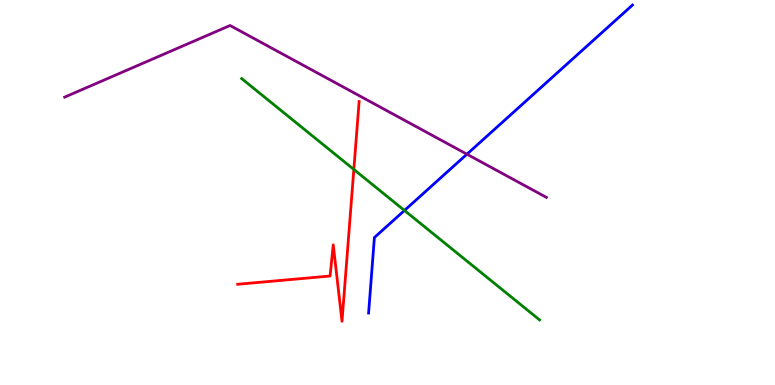[{'lines': ['blue', 'red'], 'intersections': []}, {'lines': ['green', 'red'], 'intersections': [{'x': 4.57, 'y': 5.6}]}, {'lines': ['purple', 'red'], 'intersections': []}, {'lines': ['blue', 'green'], 'intersections': [{'x': 5.22, 'y': 4.53}]}, {'lines': ['blue', 'purple'], 'intersections': [{'x': 6.02, 'y': 5.99}]}, {'lines': ['green', 'purple'], 'intersections': []}]